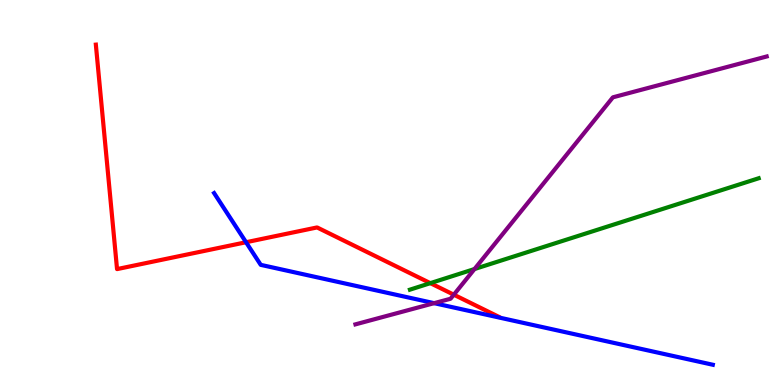[{'lines': ['blue', 'red'], 'intersections': [{'x': 3.17, 'y': 3.71}]}, {'lines': ['green', 'red'], 'intersections': [{'x': 5.55, 'y': 2.65}]}, {'lines': ['purple', 'red'], 'intersections': [{'x': 5.86, 'y': 2.35}]}, {'lines': ['blue', 'green'], 'intersections': []}, {'lines': ['blue', 'purple'], 'intersections': [{'x': 5.6, 'y': 2.13}]}, {'lines': ['green', 'purple'], 'intersections': [{'x': 6.12, 'y': 3.01}]}]